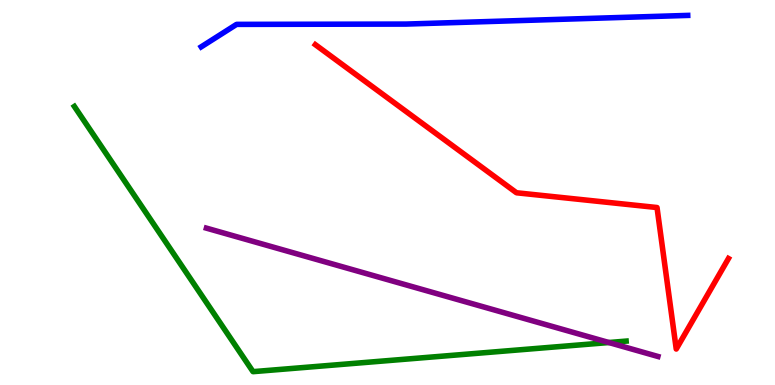[{'lines': ['blue', 'red'], 'intersections': []}, {'lines': ['green', 'red'], 'intersections': []}, {'lines': ['purple', 'red'], 'intersections': []}, {'lines': ['blue', 'green'], 'intersections': []}, {'lines': ['blue', 'purple'], 'intersections': []}, {'lines': ['green', 'purple'], 'intersections': [{'x': 7.86, 'y': 1.1}]}]